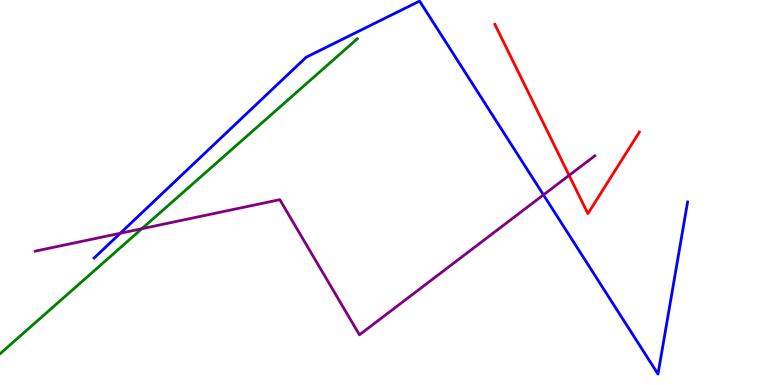[{'lines': ['blue', 'red'], 'intersections': []}, {'lines': ['green', 'red'], 'intersections': []}, {'lines': ['purple', 'red'], 'intersections': [{'x': 7.34, 'y': 5.44}]}, {'lines': ['blue', 'green'], 'intersections': []}, {'lines': ['blue', 'purple'], 'intersections': [{'x': 1.55, 'y': 3.94}, {'x': 7.01, 'y': 4.94}]}, {'lines': ['green', 'purple'], 'intersections': [{'x': 1.83, 'y': 4.06}]}]